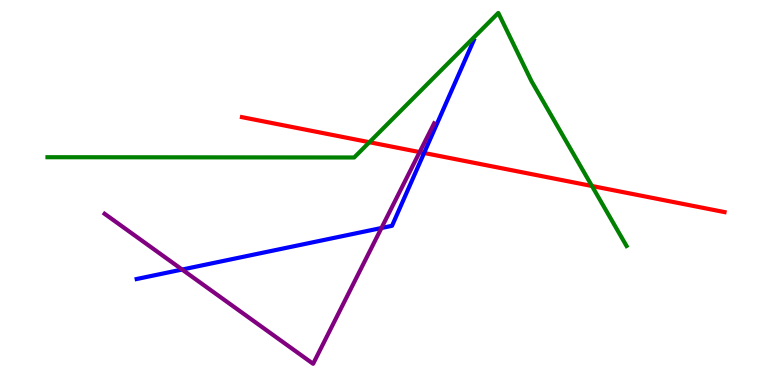[{'lines': ['blue', 'red'], 'intersections': [{'x': 5.47, 'y': 6.03}]}, {'lines': ['green', 'red'], 'intersections': [{'x': 4.77, 'y': 6.31}, {'x': 7.64, 'y': 5.17}]}, {'lines': ['purple', 'red'], 'intersections': [{'x': 5.41, 'y': 6.05}]}, {'lines': ['blue', 'green'], 'intersections': []}, {'lines': ['blue', 'purple'], 'intersections': [{'x': 2.35, 'y': 3.0}, {'x': 4.92, 'y': 4.08}]}, {'lines': ['green', 'purple'], 'intersections': []}]